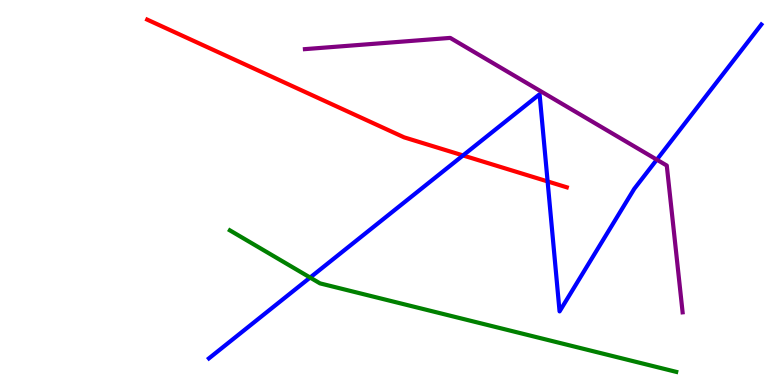[{'lines': ['blue', 'red'], 'intersections': [{'x': 5.97, 'y': 5.96}, {'x': 7.07, 'y': 5.29}]}, {'lines': ['green', 'red'], 'intersections': []}, {'lines': ['purple', 'red'], 'intersections': []}, {'lines': ['blue', 'green'], 'intersections': [{'x': 4.0, 'y': 2.79}]}, {'lines': ['blue', 'purple'], 'intersections': [{'x': 8.47, 'y': 5.85}]}, {'lines': ['green', 'purple'], 'intersections': []}]